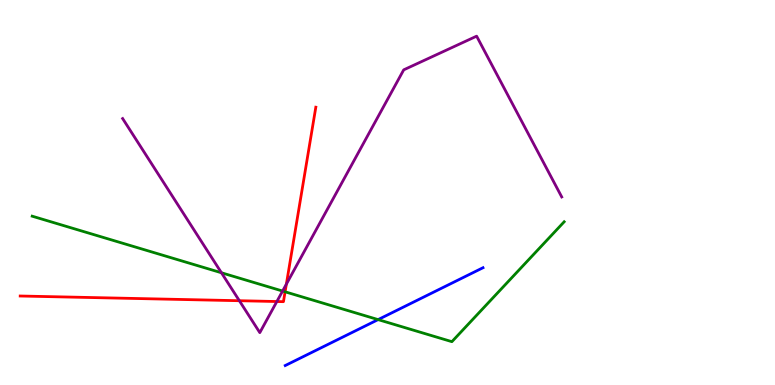[{'lines': ['blue', 'red'], 'intersections': []}, {'lines': ['green', 'red'], 'intersections': [{'x': 3.68, 'y': 2.42}]}, {'lines': ['purple', 'red'], 'intersections': [{'x': 3.09, 'y': 2.19}, {'x': 3.57, 'y': 2.17}, {'x': 3.7, 'y': 2.62}]}, {'lines': ['blue', 'green'], 'intersections': [{'x': 4.88, 'y': 1.7}]}, {'lines': ['blue', 'purple'], 'intersections': []}, {'lines': ['green', 'purple'], 'intersections': [{'x': 2.86, 'y': 2.92}, {'x': 3.65, 'y': 2.44}]}]